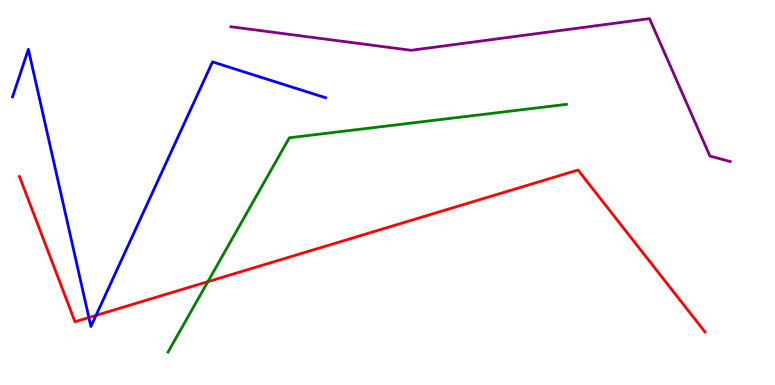[{'lines': ['blue', 'red'], 'intersections': [{'x': 1.15, 'y': 1.75}, {'x': 1.24, 'y': 1.81}]}, {'lines': ['green', 'red'], 'intersections': [{'x': 2.68, 'y': 2.68}]}, {'lines': ['purple', 'red'], 'intersections': []}, {'lines': ['blue', 'green'], 'intersections': []}, {'lines': ['blue', 'purple'], 'intersections': []}, {'lines': ['green', 'purple'], 'intersections': []}]